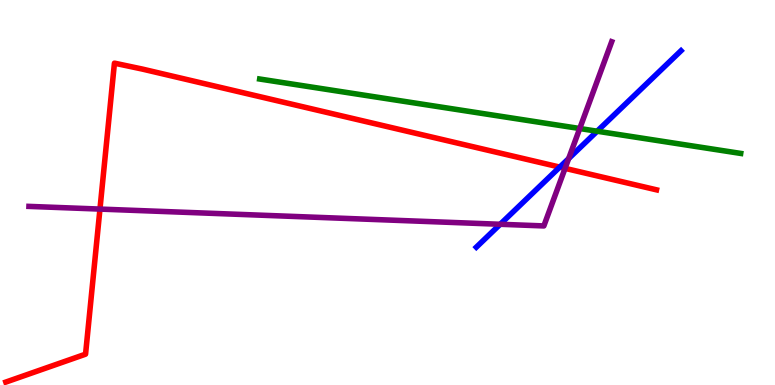[{'lines': ['blue', 'red'], 'intersections': [{'x': 7.22, 'y': 5.66}]}, {'lines': ['green', 'red'], 'intersections': []}, {'lines': ['purple', 'red'], 'intersections': [{'x': 1.29, 'y': 4.57}, {'x': 7.29, 'y': 5.63}]}, {'lines': ['blue', 'green'], 'intersections': [{'x': 7.71, 'y': 6.59}]}, {'lines': ['blue', 'purple'], 'intersections': [{'x': 6.45, 'y': 4.17}, {'x': 7.34, 'y': 5.88}]}, {'lines': ['green', 'purple'], 'intersections': [{'x': 7.48, 'y': 6.66}]}]